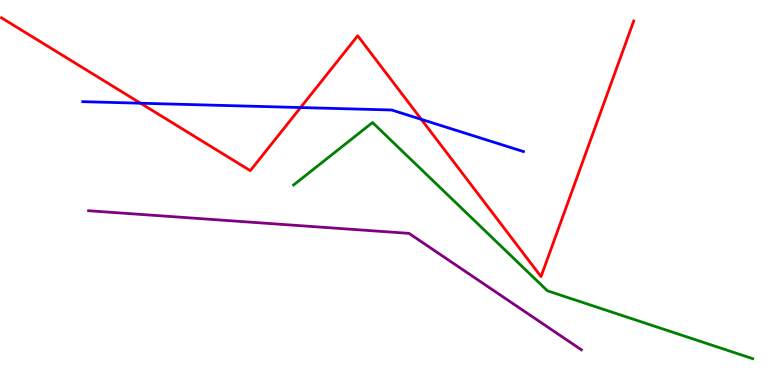[{'lines': ['blue', 'red'], 'intersections': [{'x': 1.81, 'y': 7.32}, {'x': 3.88, 'y': 7.21}, {'x': 5.44, 'y': 6.9}]}, {'lines': ['green', 'red'], 'intersections': []}, {'lines': ['purple', 'red'], 'intersections': []}, {'lines': ['blue', 'green'], 'intersections': []}, {'lines': ['blue', 'purple'], 'intersections': []}, {'lines': ['green', 'purple'], 'intersections': []}]